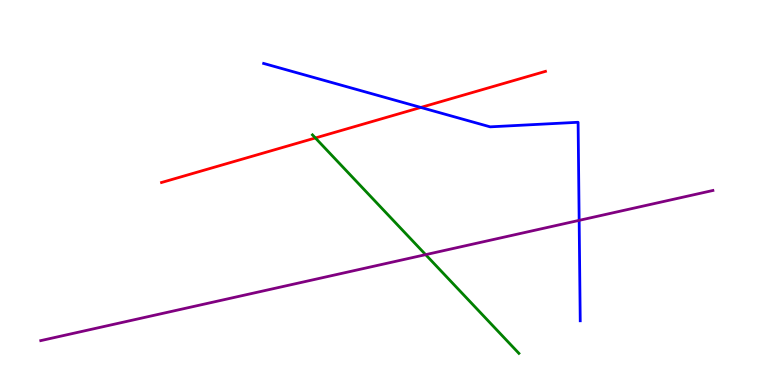[{'lines': ['blue', 'red'], 'intersections': [{'x': 5.43, 'y': 7.21}]}, {'lines': ['green', 'red'], 'intersections': [{'x': 4.07, 'y': 6.42}]}, {'lines': ['purple', 'red'], 'intersections': []}, {'lines': ['blue', 'green'], 'intersections': []}, {'lines': ['blue', 'purple'], 'intersections': [{'x': 7.47, 'y': 4.28}]}, {'lines': ['green', 'purple'], 'intersections': [{'x': 5.49, 'y': 3.39}]}]